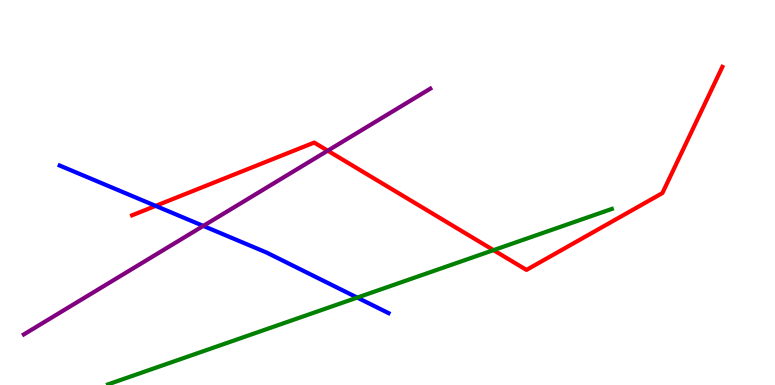[{'lines': ['blue', 'red'], 'intersections': [{'x': 2.01, 'y': 4.65}]}, {'lines': ['green', 'red'], 'intersections': [{'x': 6.37, 'y': 3.5}]}, {'lines': ['purple', 'red'], 'intersections': [{'x': 4.23, 'y': 6.09}]}, {'lines': ['blue', 'green'], 'intersections': [{'x': 4.61, 'y': 2.27}]}, {'lines': ['blue', 'purple'], 'intersections': [{'x': 2.62, 'y': 4.13}]}, {'lines': ['green', 'purple'], 'intersections': []}]